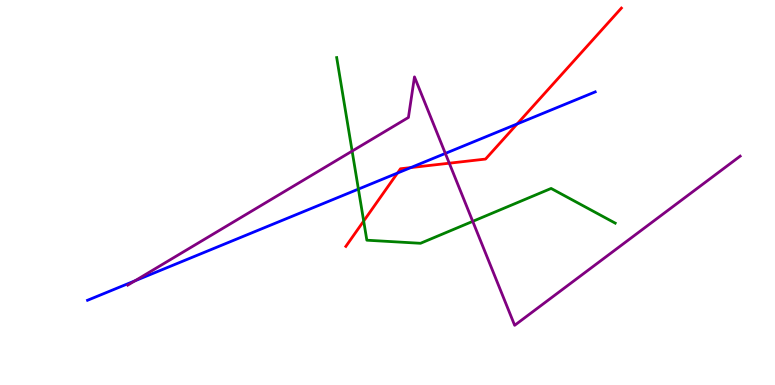[{'lines': ['blue', 'red'], 'intersections': [{'x': 5.13, 'y': 5.5}, {'x': 5.3, 'y': 5.65}, {'x': 6.67, 'y': 6.78}]}, {'lines': ['green', 'red'], 'intersections': [{'x': 4.69, 'y': 4.26}]}, {'lines': ['purple', 'red'], 'intersections': [{'x': 5.8, 'y': 5.76}]}, {'lines': ['blue', 'green'], 'intersections': [{'x': 4.62, 'y': 5.09}]}, {'lines': ['blue', 'purple'], 'intersections': [{'x': 1.74, 'y': 2.71}, {'x': 5.75, 'y': 6.02}]}, {'lines': ['green', 'purple'], 'intersections': [{'x': 4.54, 'y': 6.08}, {'x': 6.1, 'y': 4.25}]}]